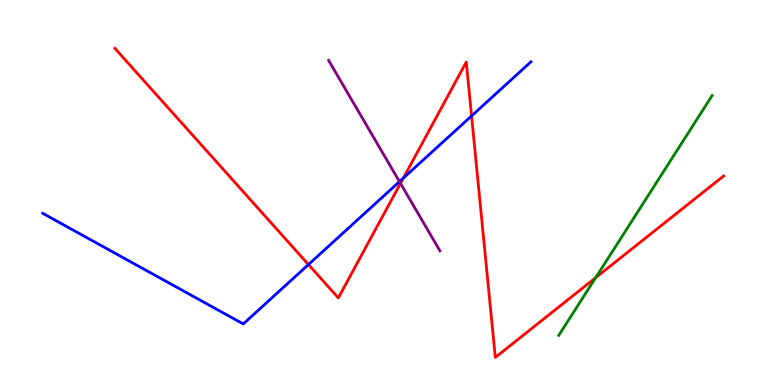[{'lines': ['blue', 'red'], 'intersections': [{'x': 3.98, 'y': 3.13}, {'x': 5.2, 'y': 5.37}, {'x': 6.08, 'y': 6.99}]}, {'lines': ['green', 'red'], 'intersections': [{'x': 7.69, 'y': 2.79}]}, {'lines': ['purple', 'red'], 'intersections': [{'x': 5.17, 'y': 5.24}]}, {'lines': ['blue', 'green'], 'intersections': []}, {'lines': ['blue', 'purple'], 'intersections': [{'x': 5.15, 'y': 5.28}]}, {'lines': ['green', 'purple'], 'intersections': []}]